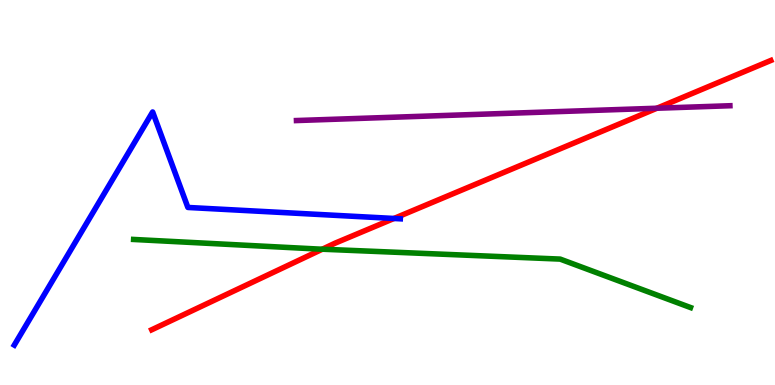[{'lines': ['blue', 'red'], 'intersections': [{'x': 5.08, 'y': 4.33}]}, {'lines': ['green', 'red'], 'intersections': [{'x': 4.16, 'y': 3.53}]}, {'lines': ['purple', 'red'], 'intersections': [{'x': 8.48, 'y': 7.19}]}, {'lines': ['blue', 'green'], 'intersections': []}, {'lines': ['blue', 'purple'], 'intersections': []}, {'lines': ['green', 'purple'], 'intersections': []}]